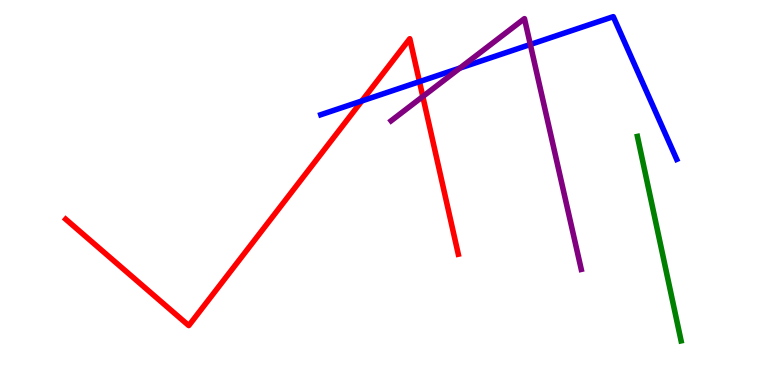[{'lines': ['blue', 'red'], 'intersections': [{'x': 4.67, 'y': 7.38}, {'x': 5.41, 'y': 7.88}]}, {'lines': ['green', 'red'], 'intersections': []}, {'lines': ['purple', 'red'], 'intersections': [{'x': 5.46, 'y': 7.49}]}, {'lines': ['blue', 'green'], 'intersections': []}, {'lines': ['blue', 'purple'], 'intersections': [{'x': 5.93, 'y': 8.23}, {'x': 6.84, 'y': 8.84}]}, {'lines': ['green', 'purple'], 'intersections': []}]